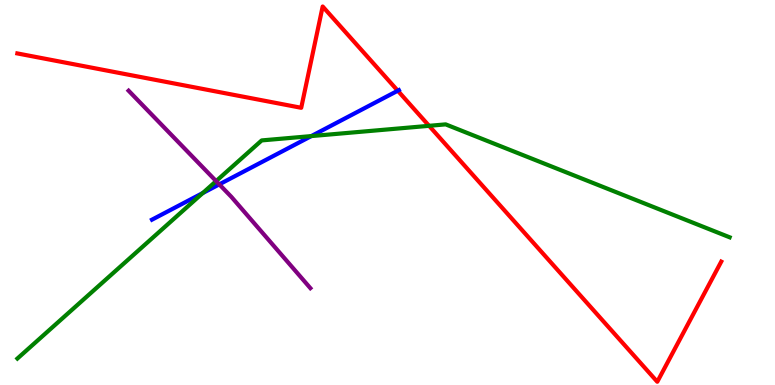[{'lines': ['blue', 'red'], 'intersections': [{'x': 5.13, 'y': 7.64}]}, {'lines': ['green', 'red'], 'intersections': [{'x': 5.54, 'y': 6.73}]}, {'lines': ['purple', 'red'], 'intersections': []}, {'lines': ['blue', 'green'], 'intersections': [{'x': 2.62, 'y': 4.99}, {'x': 4.02, 'y': 6.47}]}, {'lines': ['blue', 'purple'], 'intersections': [{'x': 2.83, 'y': 5.21}]}, {'lines': ['green', 'purple'], 'intersections': [{'x': 2.79, 'y': 5.3}]}]